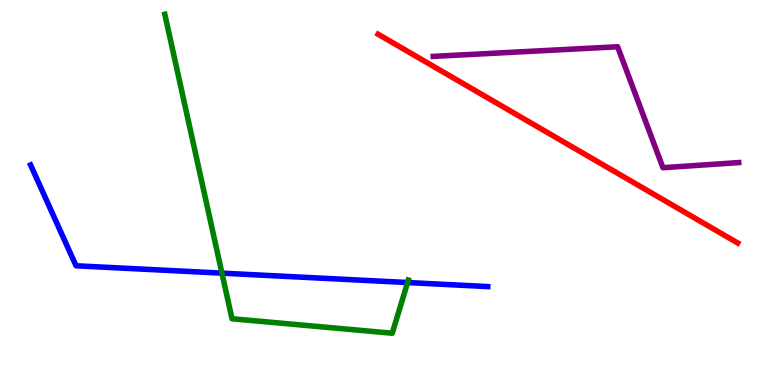[{'lines': ['blue', 'red'], 'intersections': []}, {'lines': ['green', 'red'], 'intersections': []}, {'lines': ['purple', 'red'], 'intersections': []}, {'lines': ['blue', 'green'], 'intersections': [{'x': 2.86, 'y': 2.91}, {'x': 5.26, 'y': 2.66}]}, {'lines': ['blue', 'purple'], 'intersections': []}, {'lines': ['green', 'purple'], 'intersections': []}]